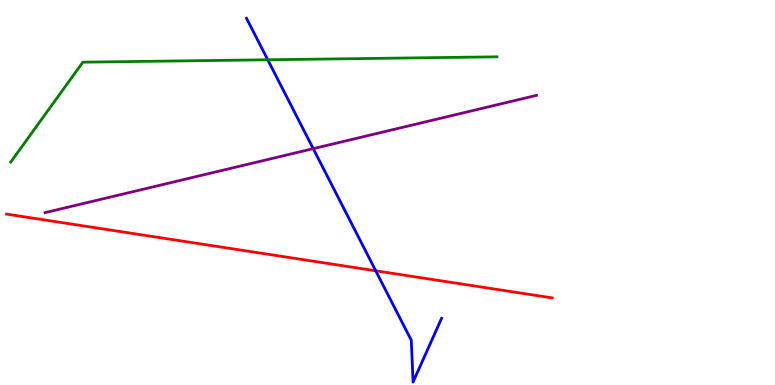[{'lines': ['blue', 'red'], 'intersections': [{'x': 4.85, 'y': 2.97}]}, {'lines': ['green', 'red'], 'intersections': []}, {'lines': ['purple', 'red'], 'intersections': []}, {'lines': ['blue', 'green'], 'intersections': [{'x': 3.45, 'y': 8.45}]}, {'lines': ['blue', 'purple'], 'intersections': [{'x': 4.04, 'y': 6.14}]}, {'lines': ['green', 'purple'], 'intersections': []}]